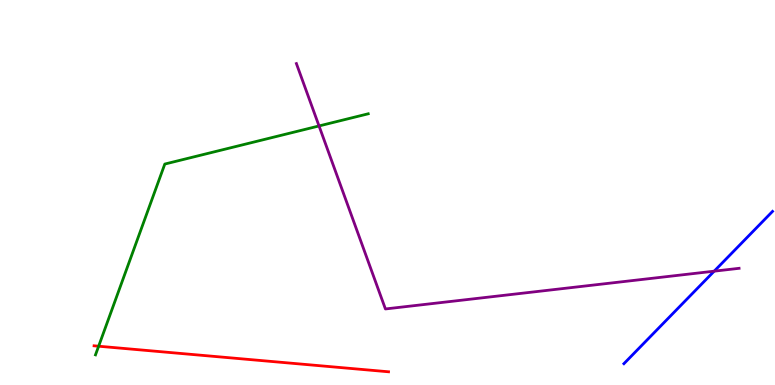[{'lines': ['blue', 'red'], 'intersections': []}, {'lines': ['green', 'red'], 'intersections': [{'x': 1.27, 'y': 1.01}]}, {'lines': ['purple', 'red'], 'intersections': []}, {'lines': ['blue', 'green'], 'intersections': []}, {'lines': ['blue', 'purple'], 'intersections': [{'x': 9.22, 'y': 2.96}]}, {'lines': ['green', 'purple'], 'intersections': [{'x': 4.12, 'y': 6.73}]}]